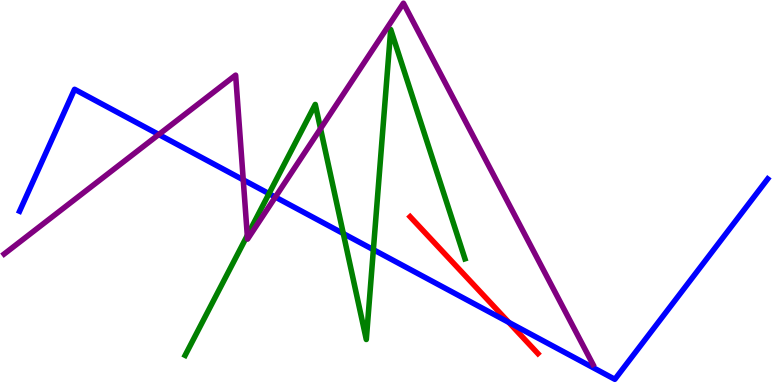[{'lines': ['blue', 'red'], 'intersections': [{'x': 6.57, 'y': 1.63}]}, {'lines': ['green', 'red'], 'intersections': []}, {'lines': ['purple', 'red'], 'intersections': []}, {'lines': ['blue', 'green'], 'intersections': [{'x': 3.47, 'y': 4.97}, {'x': 4.43, 'y': 3.93}, {'x': 4.82, 'y': 3.51}]}, {'lines': ['blue', 'purple'], 'intersections': [{'x': 2.05, 'y': 6.51}, {'x': 3.14, 'y': 5.33}, {'x': 3.55, 'y': 4.88}]}, {'lines': ['green', 'purple'], 'intersections': [{'x': 3.19, 'y': 3.88}, {'x': 4.14, 'y': 6.66}]}]